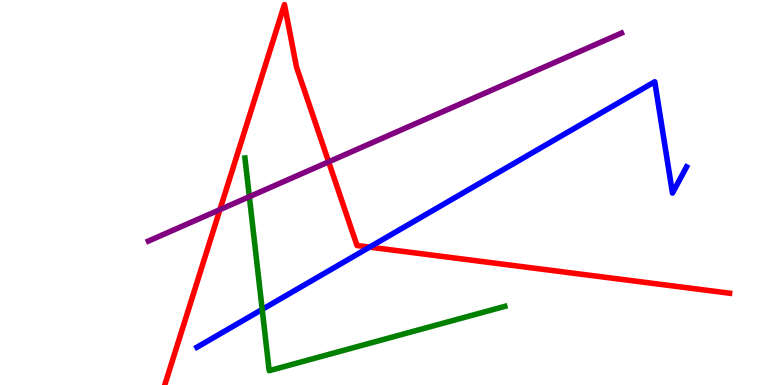[{'lines': ['blue', 'red'], 'intersections': [{'x': 4.77, 'y': 3.58}]}, {'lines': ['green', 'red'], 'intersections': []}, {'lines': ['purple', 'red'], 'intersections': [{'x': 2.84, 'y': 4.55}, {'x': 4.24, 'y': 5.8}]}, {'lines': ['blue', 'green'], 'intersections': [{'x': 3.38, 'y': 1.96}]}, {'lines': ['blue', 'purple'], 'intersections': []}, {'lines': ['green', 'purple'], 'intersections': [{'x': 3.22, 'y': 4.89}]}]